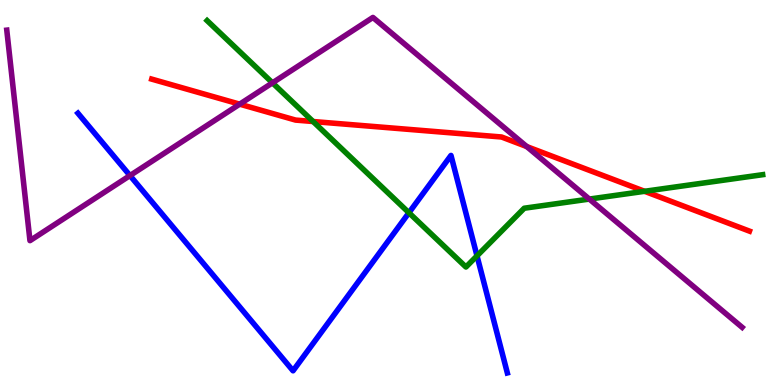[{'lines': ['blue', 'red'], 'intersections': []}, {'lines': ['green', 'red'], 'intersections': [{'x': 4.04, 'y': 6.84}, {'x': 8.32, 'y': 5.03}]}, {'lines': ['purple', 'red'], 'intersections': [{'x': 3.09, 'y': 7.29}, {'x': 6.8, 'y': 6.19}]}, {'lines': ['blue', 'green'], 'intersections': [{'x': 5.28, 'y': 4.47}, {'x': 6.15, 'y': 3.35}]}, {'lines': ['blue', 'purple'], 'intersections': [{'x': 1.68, 'y': 5.44}]}, {'lines': ['green', 'purple'], 'intersections': [{'x': 3.52, 'y': 7.85}, {'x': 7.6, 'y': 4.83}]}]